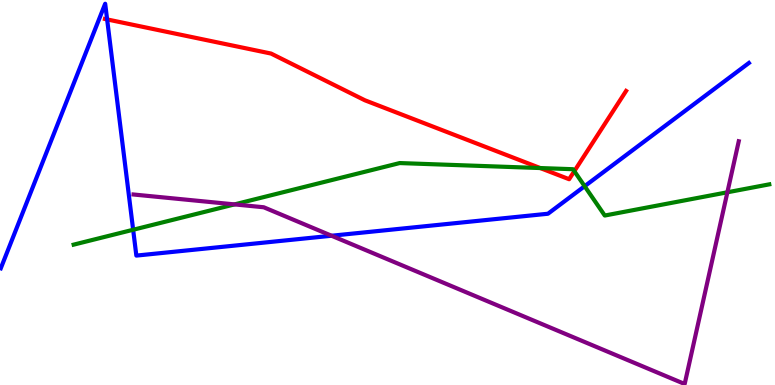[{'lines': ['blue', 'red'], 'intersections': [{'x': 1.38, 'y': 9.5}]}, {'lines': ['green', 'red'], 'intersections': [{'x': 6.97, 'y': 5.64}, {'x': 7.41, 'y': 5.55}]}, {'lines': ['purple', 'red'], 'intersections': []}, {'lines': ['blue', 'green'], 'intersections': [{'x': 1.72, 'y': 4.03}, {'x': 7.54, 'y': 5.16}]}, {'lines': ['blue', 'purple'], 'intersections': [{'x': 4.28, 'y': 3.88}]}, {'lines': ['green', 'purple'], 'intersections': [{'x': 3.03, 'y': 4.69}, {'x': 9.39, 'y': 5.01}]}]